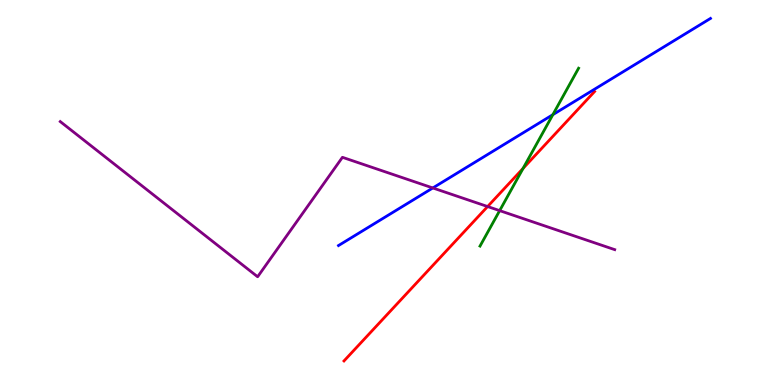[{'lines': ['blue', 'red'], 'intersections': []}, {'lines': ['green', 'red'], 'intersections': [{'x': 6.75, 'y': 5.63}]}, {'lines': ['purple', 'red'], 'intersections': [{'x': 6.29, 'y': 4.64}]}, {'lines': ['blue', 'green'], 'intersections': [{'x': 7.13, 'y': 7.02}]}, {'lines': ['blue', 'purple'], 'intersections': [{'x': 5.58, 'y': 5.12}]}, {'lines': ['green', 'purple'], 'intersections': [{'x': 6.45, 'y': 4.53}]}]